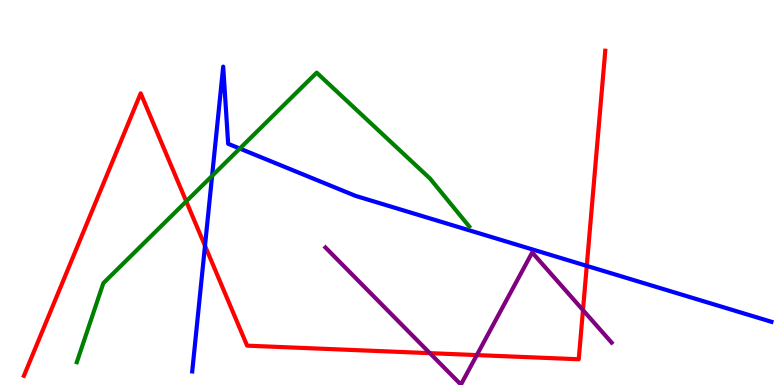[{'lines': ['blue', 'red'], 'intersections': [{'x': 2.65, 'y': 3.62}, {'x': 7.57, 'y': 3.09}]}, {'lines': ['green', 'red'], 'intersections': [{'x': 2.4, 'y': 4.77}]}, {'lines': ['purple', 'red'], 'intersections': [{'x': 5.55, 'y': 0.827}, {'x': 6.15, 'y': 0.777}, {'x': 7.52, 'y': 1.95}]}, {'lines': ['blue', 'green'], 'intersections': [{'x': 2.74, 'y': 5.43}, {'x': 3.09, 'y': 6.14}]}, {'lines': ['blue', 'purple'], 'intersections': []}, {'lines': ['green', 'purple'], 'intersections': []}]